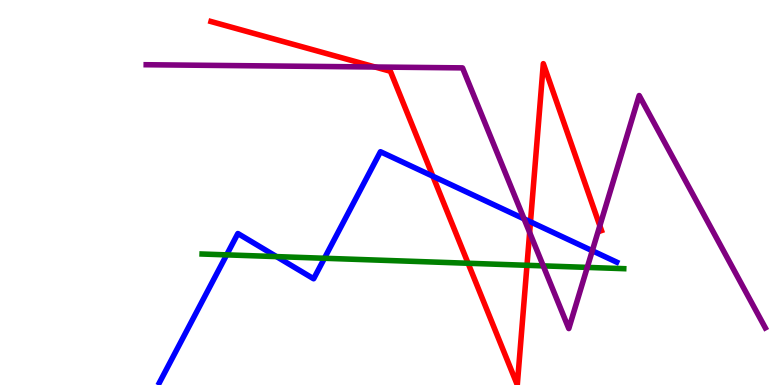[{'lines': ['blue', 'red'], 'intersections': [{'x': 5.59, 'y': 5.42}, {'x': 6.85, 'y': 4.24}]}, {'lines': ['green', 'red'], 'intersections': [{'x': 6.04, 'y': 3.16}, {'x': 6.8, 'y': 3.11}]}, {'lines': ['purple', 'red'], 'intersections': [{'x': 4.84, 'y': 8.26}, {'x': 6.83, 'y': 3.96}, {'x': 7.74, 'y': 4.14}]}, {'lines': ['blue', 'green'], 'intersections': [{'x': 2.92, 'y': 3.38}, {'x': 3.57, 'y': 3.34}, {'x': 4.19, 'y': 3.29}]}, {'lines': ['blue', 'purple'], 'intersections': [{'x': 6.76, 'y': 4.32}, {'x': 7.64, 'y': 3.49}]}, {'lines': ['green', 'purple'], 'intersections': [{'x': 7.01, 'y': 3.09}, {'x': 7.58, 'y': 3.05}]}]